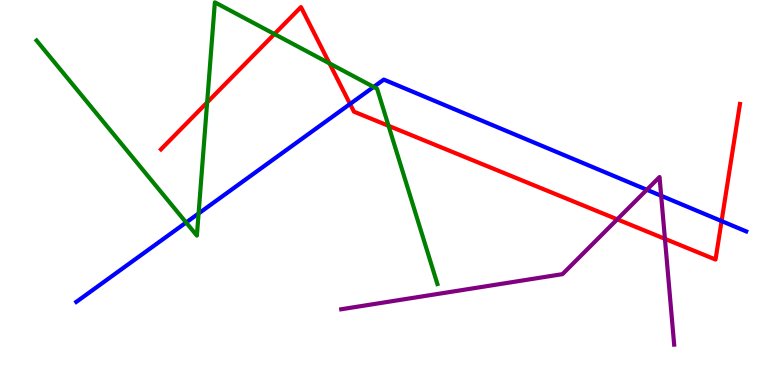[{'lines': ['blue', 'red'], 'intersections': [{'x': 4.52, 'y': 7.3}, {'x': 9.31, 'y': 4.26}]}, {'lines': ['green', 'red'], 'intersections': [{'x': 2.67, 'y': 7.34}, {'x': 3.54, 'y': 9.12}, {'x': 4.25, 'y': 8.35}, {'x': 5.01, 'y': 6.73}]}, {'lines': ['purple', 'red'], 'intersections': [{'x': 7.96, 'y': 4.3}, {'x': 8.58, 'y': 3.8}]}, {'lines': ['blue', 'green'], 'intersections': [{'x': 2.4, 'y': 4.22}, {'x': 2.56, 'y': 4.45}, {'x': 4.82, 'y': 7.74}]}, {'lines': ['blue', 'purple'], 'intersections': [{'x': 8.35, 'y': 5.07}, {'x': 8.53, 'y': 4.92}]}, {'lines': ['green', 'purple'], 'intersections': []}]